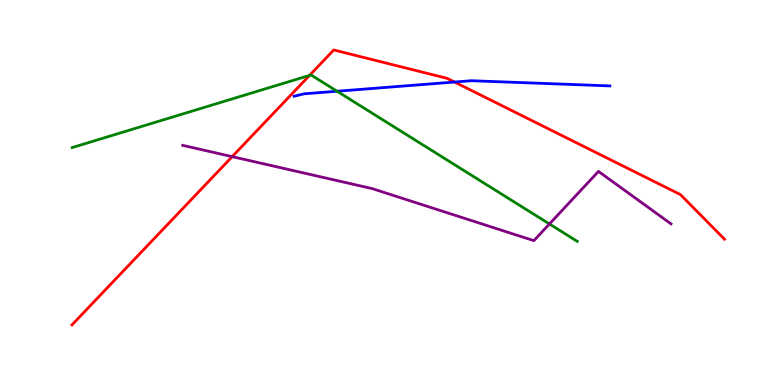[{'lines': ['blue', 'red'], 'intersections': [{'x': 5.86, 'y': 7.87}]}, {'lines': ['green', 'red'], 'intersections': [{'x': 3.99, 'y': 8.04}]}, {'lines': ['purple', 'red'], 'intersections': [{'x': 3.0, 'y': 5.93}]}, {'lines': ['blue', 'green'], 'intersections': [{'x': 4.35, 'y': 7.63}]}, {'lines': ['blue', 'purple'], 'intersections': []}, {'lines': ['green', 'purple'], 'intersections': [{'x': 7.09, 'y': 4.18}]}]